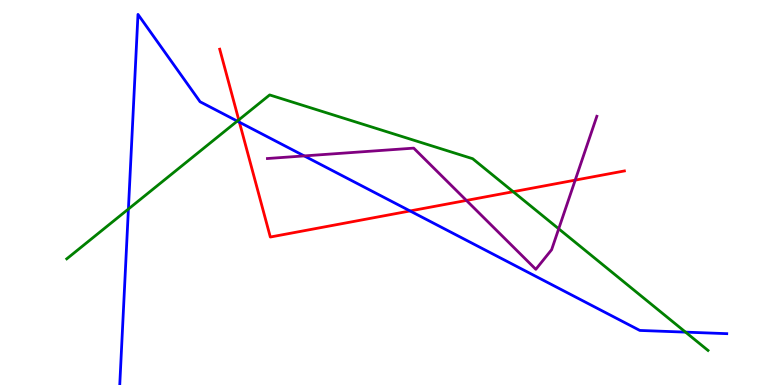[{'lines': ['blue', 'red'], 'intersections': [{'x': 3.09, 'y': 6.83}, {'x': 5.29, 'y': 4.52}]}, {'lines': ['green', 'red'], 'intersections': [{'x': 3.08, 'y': 6.89}, {'x': 6.62, 'y': 5.02}]}, {'lines': ['purple', 'red'], 'intersections': [{'x': 6.02, 'y': 4.79}, {'x': 7.42, 'y': 5.32}]}, {'lines': ['blue', 'green'], 'intersections': [{'x': 1.66, 'y': 4.57}, {'x': 3.06, 'y': 6.85}, {'x': 8.85, 'y': 1.37}]}, {'lines': ['blue', 'purple'], 'intersections': [{'x': 3.93, 'y': 5.95}]}, {'lines': ['green', 'purple'], 'intersections': [{'x': 7.21, 'y': 4.06}]}]